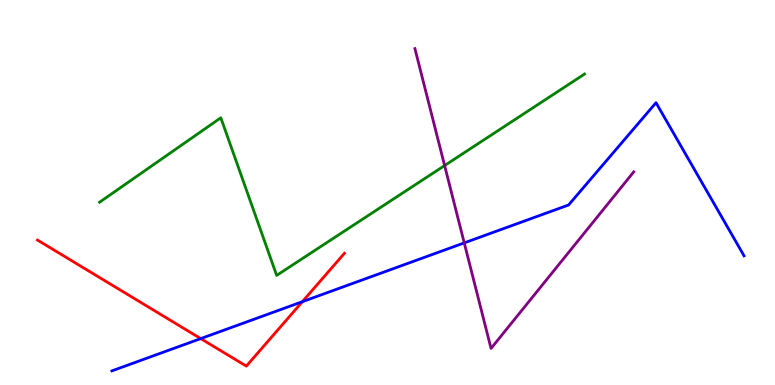[{'lines': ['blue', 'red'], 'intersections': [{'x': 2.59, 'y': 1.21}, {'x': 3.9, 'y': 2.16}]}, {'lines': ['green', 'red'], 'intersections': []}, {'lines': ['purple', 'red'], 'intersections': []}, {'lines': ['blue', 'green'], 'intersections': []}, {'lines': ['blue', 'purple'], 'intersections': [{'x': 5.99, 'y': 3.69}]}, {'lines': ['green', 'purple'], 'intersections': [{'x': 5.74, 'y': 5.7}]}]